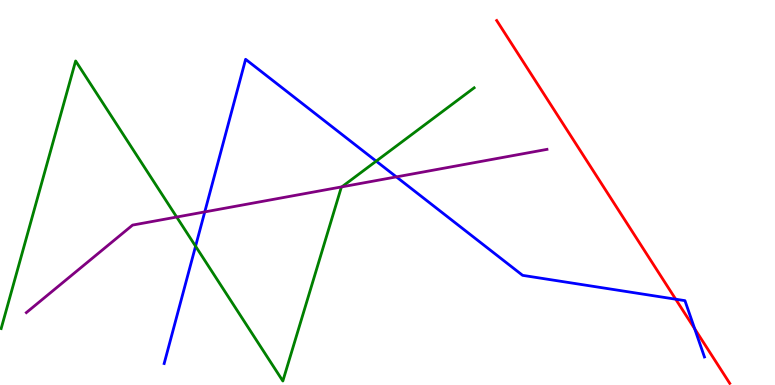[{'lines': ['blue', 'red'], 'intersections': [{'x': 8.72, 'y': 2.23}, {'x': 8.96, 'y': 1.46}]}, {'lines': ['green', 'red'], 'intersections': []}, {'lines': ['purple', 'red'], 'intersections': []}, {'lines': ['blue', 'green'], 'intersections': [{'x': 2.52, 'y': 3.6}, {'x': 4.85, 'y': 5.81}]}, {'lines': ['blue', 'purple'], 'intersections': [{'x': 2.64, 'y': 4.5}, {'x': 5.11, 'y': 5.41}]}, {'lines': ['green', 'purple'], 'intersections': [{'x': 2.28, 'y': 4.36}, {'x': 4.41, 'y': 5.15}]}]